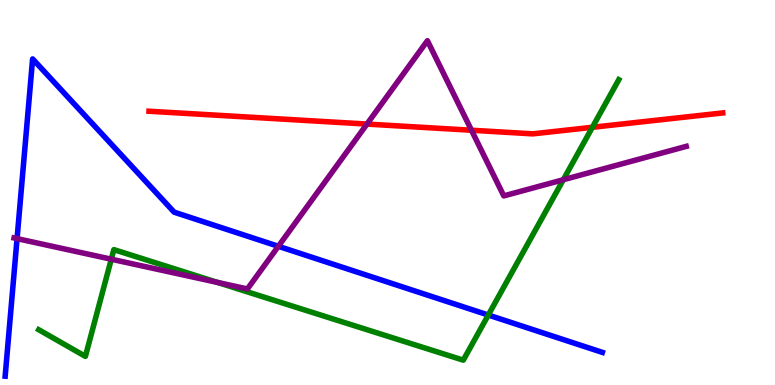[{'lines': ['blue', 'red'], 'intersections': []}, {'lines': ['green', 'red'], 'intersections': [{'x': 7.64, 'y': 6.69}]}, {'lines': ['purple', 'red'], 'intersections': [{'x': 4.74, 'y': 6.78}, {'x': 6.08, 'y': 6.62}]}, {'lines': ['blue', 'green'], 'intersections': [{'x': 6.3, 'y': 1.82}]}, {'lines': ['blue', 'purple'], 'intersections': [{'x': 0.22, 'y': 3.8}, {'x': 3.59, 'y': 3.6}]}, {'lines': ['green', 'purple'], 'intersections': [{'x': 1.44, 'y': 3.27}, {'x': 2.81, 'y': 2.66}, {'x': 7.27, 'y': 5.33}]}]